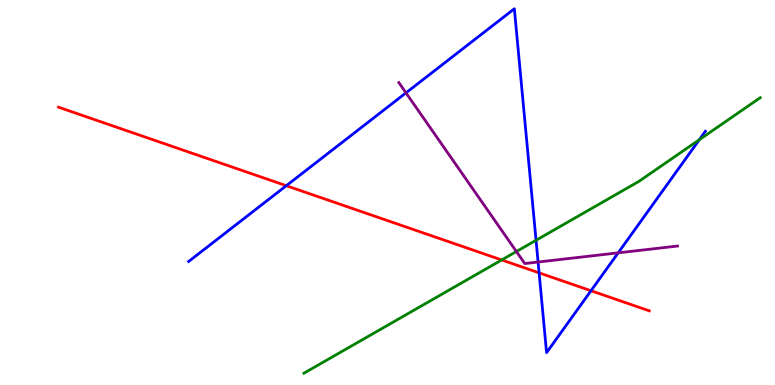[{'lines': ['blue', 'red'], 'intersections': [{'x': 3.69, 'y': 5.18}, {'x': 6.96, 'y': 2.91}, {'x': 7.63, 'y': 2.45}]}, {'lines': ['green', 'red'], 'intersections': [{'x': 6.47, 'y': 3.25}]}, {'lines': ['purple', 'red'], 'intersections': []}, {'lines': ['blue', 'green'], 'intersections': [{'x': 6.92, 'y': 3.76}, {'x': 9.02, 'y': 6.37}]}, {'lines': ['blue', 'purple'], 'intersections': [{'x': 5.24, 'y': 7.59}, {'x': 6.94, 'y': 3.19}, {'x': 7.98, 'y': 3.43}]}, {'lines': ['green', 'purple'], 'intersections': [{'x': 6.66, 'y': 3.47}]}]